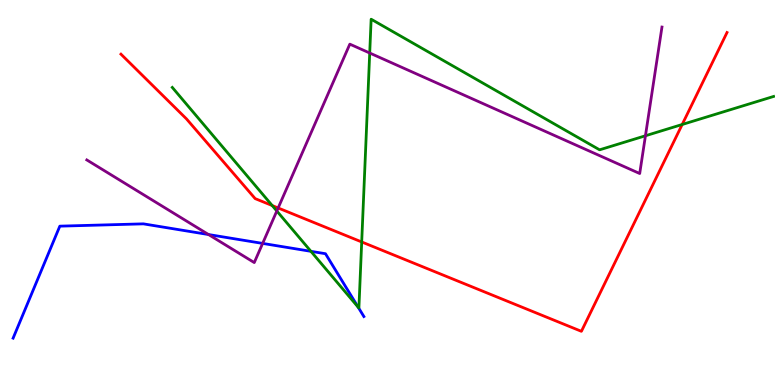[{'lines': ['blue', 'red'], 'intersections': []}, {'lines': ['green', 'red'], 'intersections': [{'x': 3.51, 'y': 4.66}, {'x': 4.67, 'y': 3.72}, {'x': 8.8, 'y': 6.77}]}, {'lines': ['purple', 'red'], 'intersections': [{'x': 3.59, 'y': 4.6}]}, {'lines': ['blue', 'green'], 'intersections': [{'x': 4.01, 'y': 3.47}, {'x': 4.62, 'y': 2.02}]}, {'lines': ['blue', 'purple'], 'intersections': [{'x': 2.69, 'y': 3.91}, {'x': 3.39, 'y': 3.68}]}, {'lines': ['green', 'purple'], 'intersections': [{'x': 3.57, 'y': 4.52}, {'x': 4.77, 'y': 8.62}, {'x': 8.33, 'y': 6.47}]}]